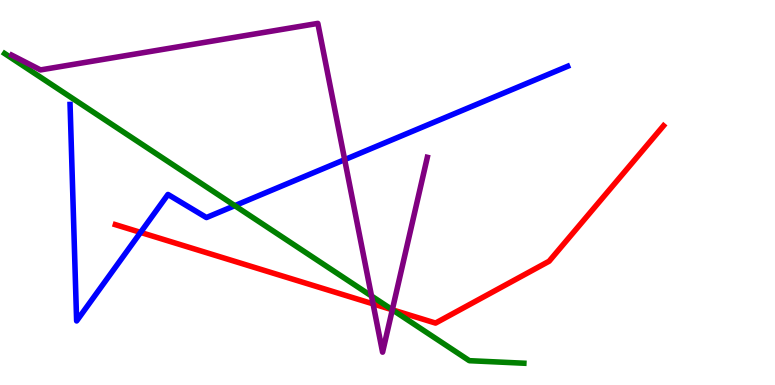[{'lines': ['blue', 'red'], 'intersections': [{'x': 1.81, 'y': 3.96}]}, {'lines': ['green', 'red'], 'intersections': [{'x': 5.06, 'y': 1.95}]}, {'lines': ['purple', 'red'], 'intersections': [{'x': 4.81, 'y': 2.11}, {'x': 5.06, 'y': 1.95}]}, {'lines': ['blue', 'green'], 'intersections': [{'x': 3.03, 'y': 4.66}]}, {'lines': ['blue', 'purple'], 'intersections': [{'x': 4.45, 'y': 5.85}]}, {'lines': ['green', 'purple'], 'intersections': [{'x': 4.79, 'y': 2.31}, {'x': 5.06, 'y': 1.95}]}]